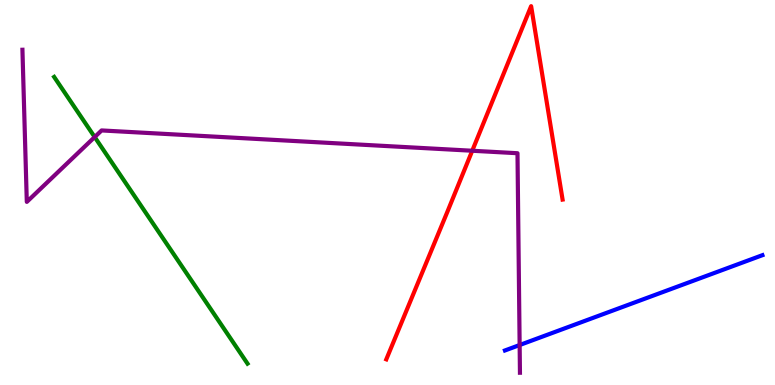[{'lines': ['blue', 'red'], 'intersections': []}, {'lines': ['green', 'red'], 'intersections': []}, {'lines': ['purple', 'red'], 'intersections': [{'x': 6.09, 'y': 6.08}]}, {'lines': ['blue', 'green'], 'intersections': []}, {'lines': ['blue', 'purple'], 'intersections': [{'x': 6.71, 'y': 1.04}]}, {'lines': ['green', 'purple'], 'intersections': [{'x': 1.22, 'y': 6.44}]}]